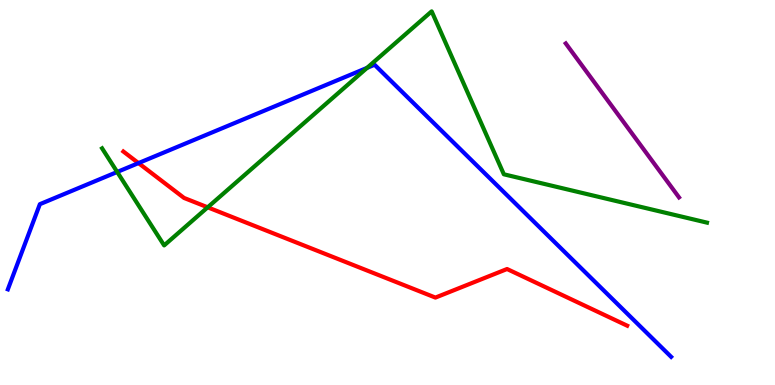[{'lines': ['blue', 'red'], 'intersections': [{'x': 1.79, 'y': 5.76}]}, {'lines': ['green', 'red'], 'intersections': [{'x': 2.68, 'y': 4.62}]}, {'lines': ['purple', 'red'], 'intersections': []}, {'lines': ['blue', 'green'], 'intersections': [{'x': 1.51, 'y': 5.53}, {'x': 4.74, 'y': 8.24}]}, {'lines': ['blue', 'purple'], 'intersections': []}, {'lines': ['green', 'purple'], 'intersections': []}]